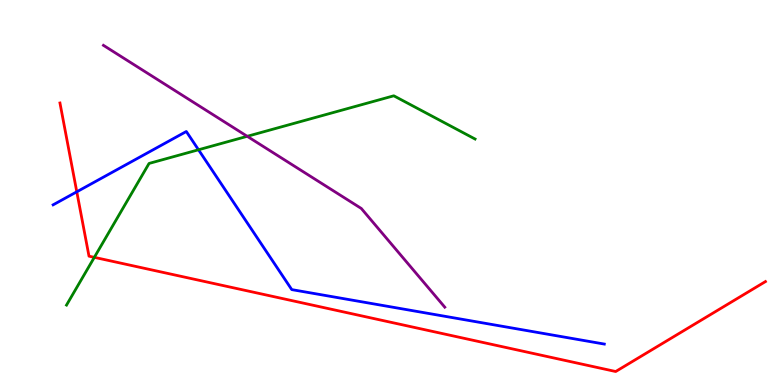[{'lines': ['blue', 'red'], 'intersections': [{'x': 0.991, 'y': 5.02}]}, {'lines': ['green', 'red'], 'intersections': [{'x': 1.22, 'y': 3.32}]}, {'lines': ['purple', 'red'], 'intersections': []}, {'lines': ['blue', 'green'], 'intersections': [{'x': 2.56, 'y': 6.11}]}, {'lines': ['blue', 'purple'], 'intersections': []}, {'lines': ['green', 'purple'], 'intersections': [{'x': 3.19, 'y': 6.46}]}]